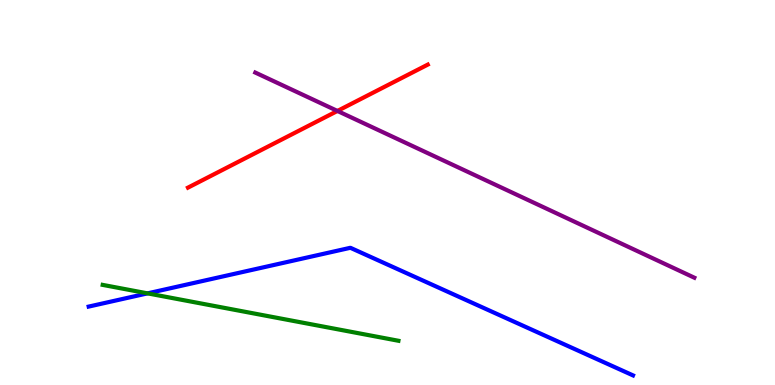[{'lines': ['blue', 'red'], 'intersections': []}, {'lines': ['green', 'red'], 'intersections': []}, {'lines': ['purple', 'red'], 'intersections': [{'x': 4.35, 'y': 7.12}]}, {'lines': ['blue', 'green'], 'intersections': [{'x': 1.9, 'y': 2.38}]}, {'lines': ['blue', 'purple'], 'intersections': []}, {'lines': ['green', 'purple'], 'intersections': []}]